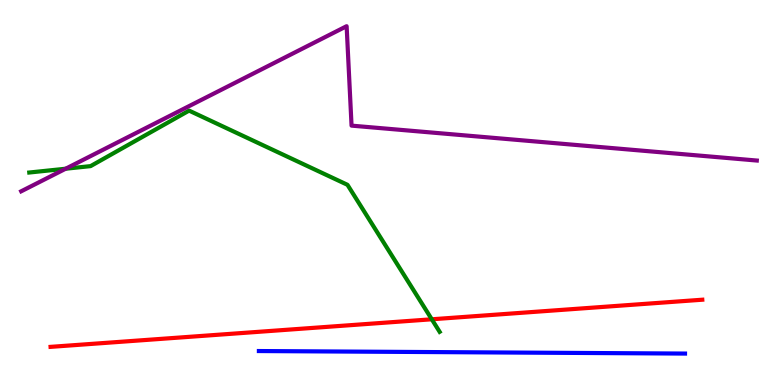[{'lines': ['blue', 'red'], 'intersections': []}, {'lines': ['green', 'red'], 'intersections': [{'x': 5.57, 'y': 1.71}]}, {'lines': ['purple', 'red'], 'intersections': []}, {'lines': ['blue', 'green'], 'intersections': []}, {'lines': ['blue', 'purple'], 'intersections': []}, {'lines': ['green', 'purple'], 'intersections': [{'x': 0.847, 'y': 5.62}]}]